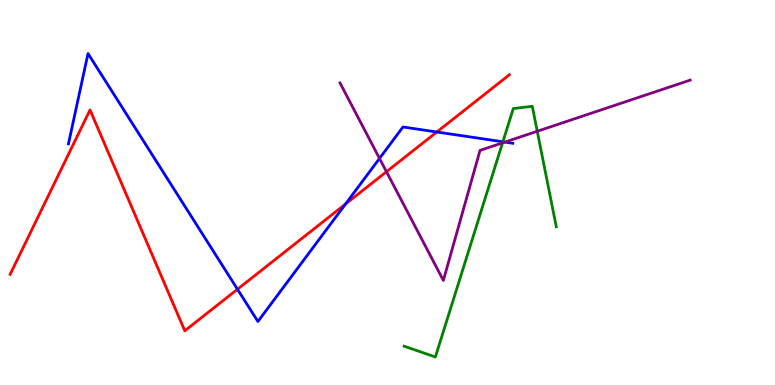[{'lines': ['blue', 'red'], 'intersections': [{'x': 3.06, 'y': 2.49}, {'x': 4.46, 'y': 4.7}, {'x': 5.64, 'y': 6.57}]}, {'lines': ['green', 'red'], 'intersections': []}, {'lines': ['purple', 'red'], 'intersections': [{'x': 4.99, 'y': 5.54}]}, {'lines': ['blue', 'green'], 'intersections': [{'x': 6.49, 'y': 6.32}]}, {'lines': ['blue', 'purple'], 'intersections': [{'x': 4.9, 'y': 5.88}, {'x': 6.51, 'y': 6.31}]}, {'lines': ['green', 'purple'], 'intersections': [{'x': 6.48, 'y': 6.29}, {'x': 6.93, 'y': 6.59}]}]